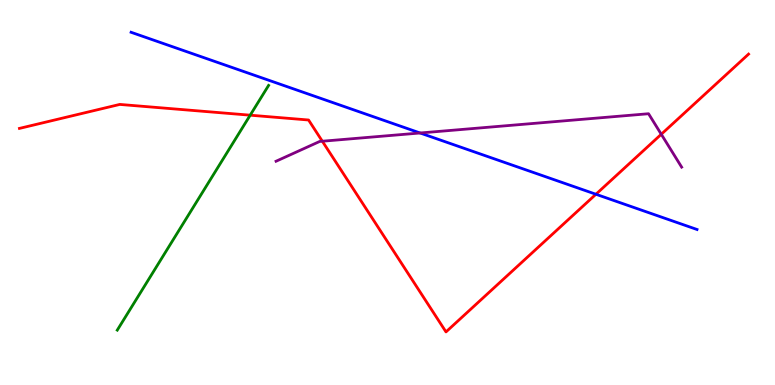[{'lines': ['blue', 'red'], 'intersections': [{'x': 7.69, 'y': 4.95}]}, {'lines': ['green', 'red'], 'intersections': [{'x': 3.23, 'y': 7.01}]}, {'lines': ['purple', 'red'], 'intersections': [{'x': 4.16, 'y': 6.33}, {'x': 8.53, 'y': 6.51}]}, {'lines': ['blue', 'green'], 'intersections': []}, {'lines': ['blue', 'purple'], 'intersections': [{'x': 5.42, 'y': 6.55}]}, {'lines': ['green', 'purple'], 'intersections': []}]